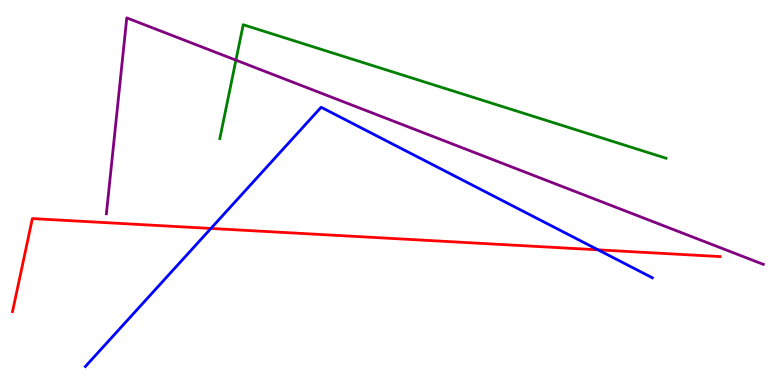[{'lines': ['blue', 'red'], 'intersections': [{'x': 2.72, 'y': 4.07}, {'x': 7.72, 'y': 3.51}]}, {'lines': ['green', 'red'], 'intersections': []}, {'lines': ['purple', 'red'], 'intersections': []}, {'lines': ['blue', 'green'], 'intersections': []}, {'lines': ['blue', 'purple'], 'intersections': []}, {'lines': ['green', 'purple'], 'intersections': [{'x': 3.04, 'y': 8.44}]}]